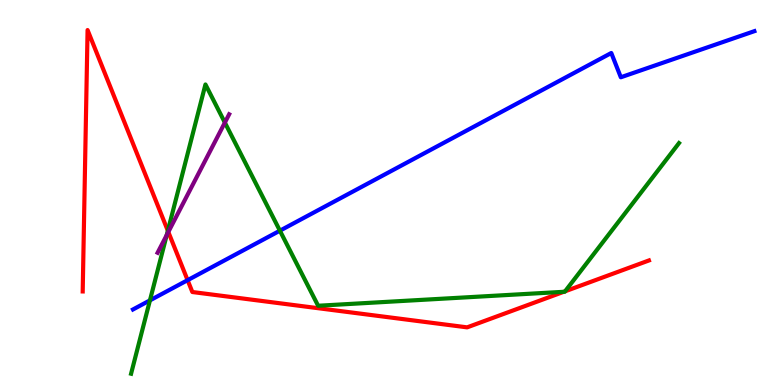[{'lines': ['blue', 'red'], 'intersections': [{'x': 2.42, 'y': 2.72}]}, {'lines': ['green', 'red'], 'intersections': [{'x': 2.17, 'y': 4.01}, {'x': 7.27, 'y': 2.42}, {'x': 7.29, 'y': 2.43}]}, {'lines': ['purple', 'red'], 'intersections': [{'x': 2.17, 'y': 3.97}]}, {'lines': ['blue', 'green'], 'intersections': [{'x': 1.93, 'y': 2.2}, {'x': 3.61, 'y': 4.01}]}, {'lines': ['blue', 'purple'], 'intersections': []}, {'lines': ['green', 'purple'], 'intersections': [{'x': 2.15, 'y': 3.89}, {'x': 2.9, 'y': 6.82}]}]